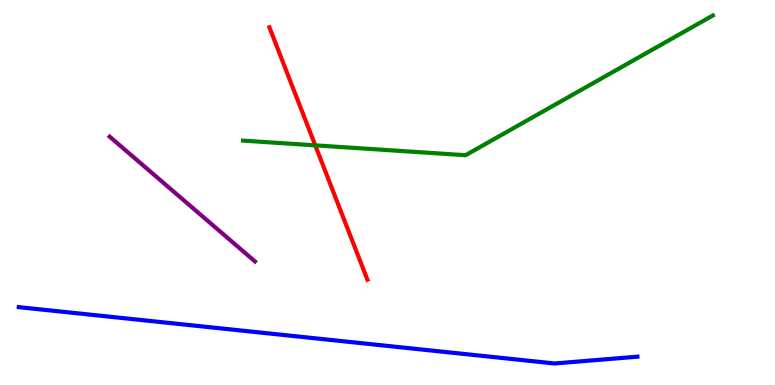[{'lines': ['blue', 'red'], 'intersections': []}, {'lines': ['green', 'red'], 'intersections': [{'x': 4.07, 'y': 6.22}]}, {'lines': ['purple', 'red'], 'intersections': []}, {'lines': ['blue', 'green'], 'intersections': []}, {'lines': ['blue', 'purple'], 'intersections': []}, {'lines': ['green', 'purple'], 'intersections': []}]